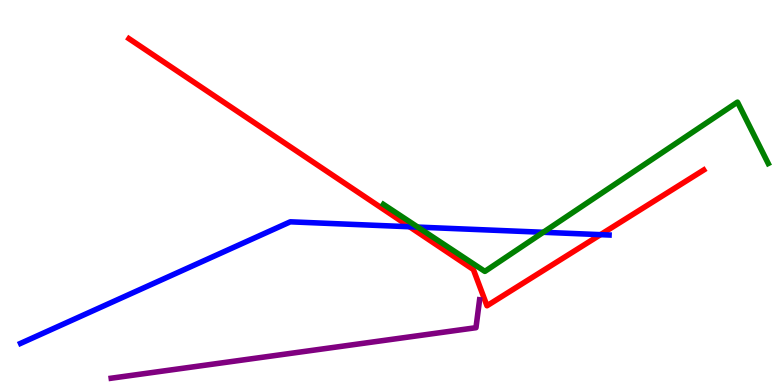[{'lines': ['blue', 'red'], 'intersections': [{'x': 5.28, 'y': 4.11}, {'x': 7.75, 'y': 3.91}]}, {'lines': ['green', 'red'], 'intersections': []}, {'lines': ['purple', 'red'], 'intersections': []}, {'lines': ['blue', 'green'], 'intersections': [{'x': 5.39, 'y': 4.1}, {'x': 7.01, 'y': 3.97}]}, {'lines': ['blue', 'purple'], 'intersections': []}, {'lines': ['green', 'purple'], 'intersections': []}]